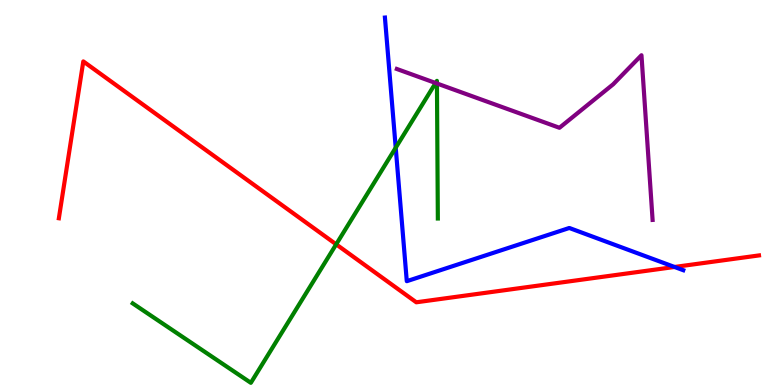[{'lines': ['blue', 'red'], 'intersections': [{'x': 8.7, 'y': 3.07}]}, {'lines': ['green', 'red'], 'intersections': [{'x': 4.34, 'y': 3.65}]}, {'lines': ['purple', 'red'], 'intersections': []}, {'lines': ['blue', 'green'], 'intersections': [{'x': 5.11, 'y': 6.16}]}, {'lines': ['blue', 'purple'], 'intersections': []}, {'lines': ['green', 'purple'], 'intersections': [{'x': 5.62, 'y': 7.84}, {'x': 5.64, 'y': 7.83}]}]